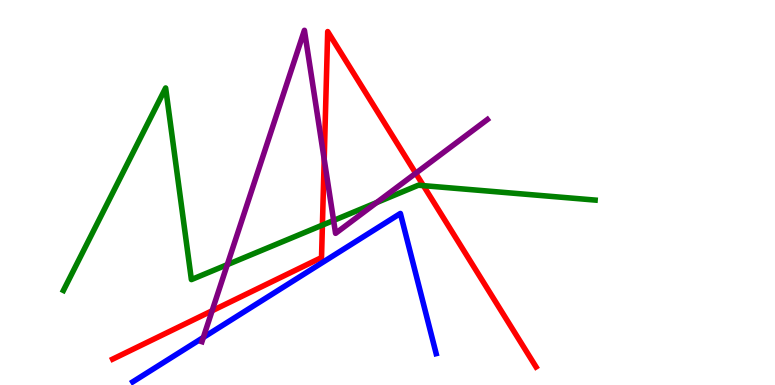[{'lines': ['blue', 'red'], 'intersections': []}, {'lines': ['green', 'red'], 'intersections': [{'x': 4.16, 'y': 4.15}, {'x': 5.46, 'y': 5.18}]}, {'lines': ['purple', 'red'], 'intersections': [{'x': 2.74, 'y': 1.93}, {'x': 4.18, 'y': 5.86}, {'x': 5.36, 'y': 5.5}]}, {'lines': ['blue', 'green'], 'intersections': []}, {'lines': ['blue', 'purple'], 'intersections': [{'x': 2.62, 'y': 1.24}]}, {'lines': ['green', 'purple'], 'intersections': [{'x': 2.93, 'y': 3.13}, {'x': 4.3, 'y': 4.27}, {'x': 4.86, 'y': 4.74}]}]